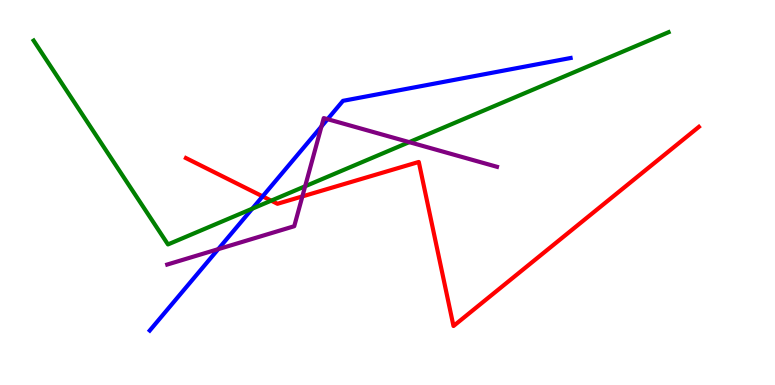[{'lines': ['blue', 'red'], 'intersections': [{'x': 3.39, 'y': 4.9}]}, {'lines': ['green', 'red'], 'intersections': [{'x': 3.5, 'y': 4.79}]}, {'lines': ['purple', 'red'], 'intersections': [{'x': 3.9, 'y': 4.9}]}, {'lines': ['blue', 'green'], 'intersections': [{'x': 3.25, 'y': 4.58}]}, {'lines': ['blue', 'purple'], 'intersections': [{'x': 2.82, 'y': 3.53}, {'x': 4.15, 'y': 6.72}, {'x': 4.23, 'y': 6.9}]}, {'lines': ['green', 'purple'], 'intersections': [{'x': 3.94, 'y': 5.16}, {'x': 5.28, 'y': 6.31}]}]